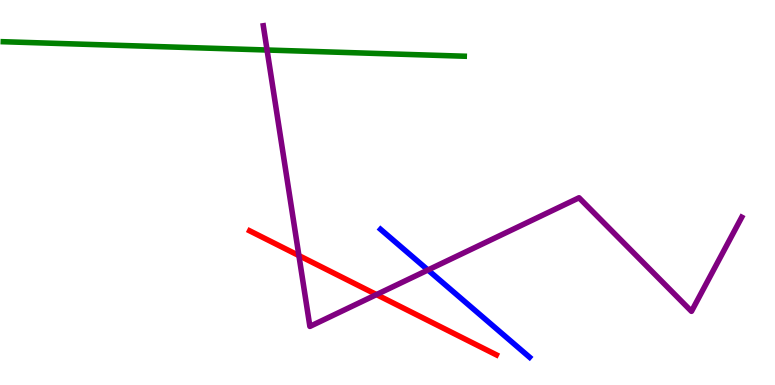[{'lines': ['blue', 'red'], 'intersections': []}, {'lines': ['green', 'red'], 'intersections': []}, {'lines': ['purple', 'red'], 'intersections': [{'x': 3.86, 'y': 3.36}, {'x': 4.86, 'y': 2.35}]}, {'lines': ['blue', 'green'], 'intersections': []}, {'lines': ['blue', 'purple'], 'intersections': [{'x': 5.52, 'y': 2.99}]}, {'lines': ['green', 'purple'], 'intersections': [{'x': 3.45, 'y': 8.7}]}]